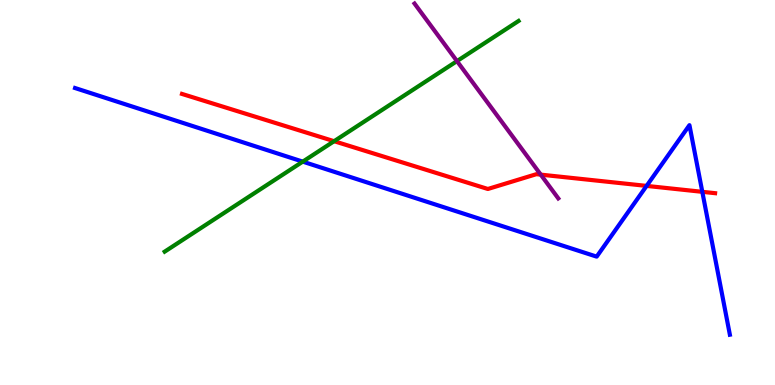[{'lines': ['blue', 'red'], 'intersections': [{'x': 8.34, 'y': 5.17}, {'x': 9.06, 'y': 5.02}]}, {'lines': ['green', 'red'], 'intersections': [{'x': 4.31, 'y': 6.33}]}, {'lines': ['purple', 'red'], 'intersections': [{'x': 6.98, 'y': 5.46}]}, {'lines': ['blue', 'green'], 'intersections': [{'x': 3.91, 'y': 5.8}]}, {'lines': ['blue', 'purple'], 'intersections': []}, {'lines': ['green', 'purple'], 'intersections': [{'x': 5.9, 'y': 8.41}]}]